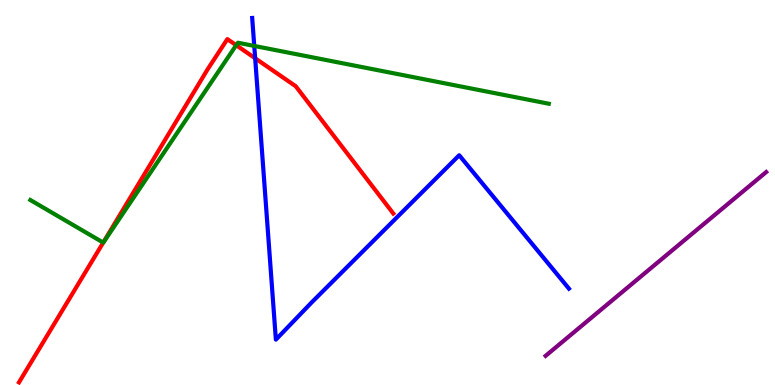[{'lines': ['blue', 'red'], 'intersections': [{'x': 3.29, 'y': 8.49}]}, {'lines': ['green', 'red'], 'intersections': [{'x': 1.33, 'y': 3.7}, {'x': 3.05, 'y': 8.83}]}, {'lines': ['purple', 'red'], 'intersections': []}, {'lines': ['blue', 'green'], 'intersections': [{'x': 3.28, 'y': 8.81}]}, {'lines': ['blue', 'purple'], 'intersections': []}, {'lines': ['green', 'purple'], 'intersections': []}]